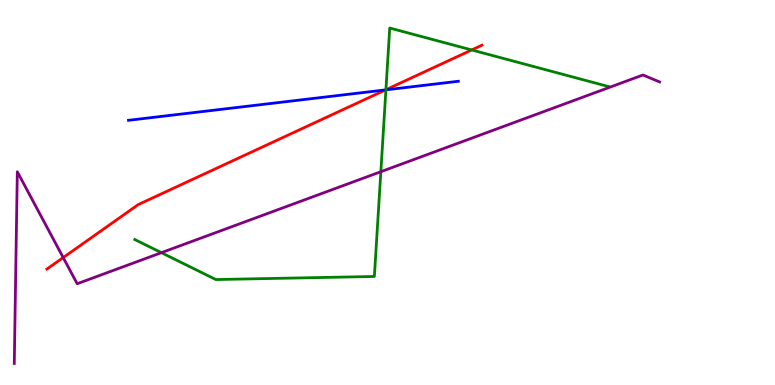[{'lines': ['blue', 'red'], 'intersections': [{'x': 4.98, 'y': 7.67}]}, {'lines': ['green', 'red'], 'intersections': [{'x': 4.98, 'y': 7.67}, {'x': 6.09, 'y': 8.7}]}, {'lines': ['purple', 'red'], 'intersections': [{'x': 0.815, 'y': 3.31}]}, {'lines': ['blue', 'green'], 'intersections': [{'x': 4.98, 'y': 7.67}]}, {'lines': ['blue', 'purple'], 'intersections': []}, {'lines': ['green', 'purple'], 'intersections': [{'x': 2.08, 'y': 3.44}, {'x': 4.91, 'y': 5.54}]}]